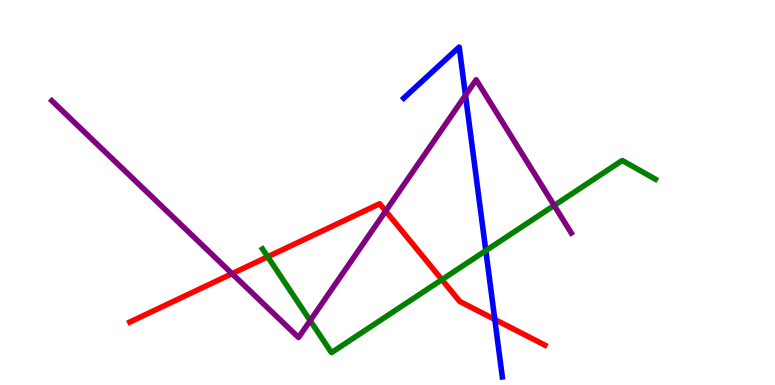[{'lines': ['blue', 'red'], 'intersections': [{'x': 6.38, 'y': 1.7}]}, {'lines': ['green', 'red'], 'intersections': [{'x': 3.45, 'y': 3.33}, {'x': 5.7, 'y': 2.74}]}, {'lines': ['purple', 'red'], 'intersections': [{'x': 2.99, 'y': 2.89}, {'x': 4.98, 'y': 4.52}]}, {'lines': ['blue', 'green'], 'intersections': [{'x': 6.27, 'y': 3.49}]}, {'lines': ['blue', 'purple'], 'intersections': [{'x': 6.01, 'y': 7.53}]}, {'lines': ['green', 'purple'], 'intersections': [{'x': 4.0, 'y': 1.67}, {'x': 7.15, 'y': 4.66}]}]